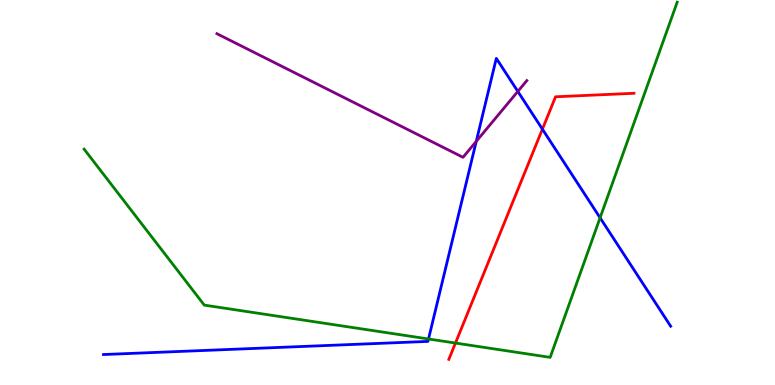[{'lines': ['blue', 'red'], 'intersections': [{'x': 7.0, 'y': 6.65}]}, {'lines': ['green', 'red'], 'intersections': [{'x': 5.88, 'y': 1.09}]}, {'lines': ['purple', 'red'], 'intersections': []}, {'lines': ['blue', 'green'], 'intersections': [{'x': 5.53, 'y': 1.2}, {'x': 7.74, 'y': 4.34}]}, {'lines': ['blue', 'purple'], 'intersections': [{'x': 6.15, 'y': 6.33}, {'x': 6.68, 'y': 7.63}]}, {'lines': ['green', 'purple'], 'intersections': []}]